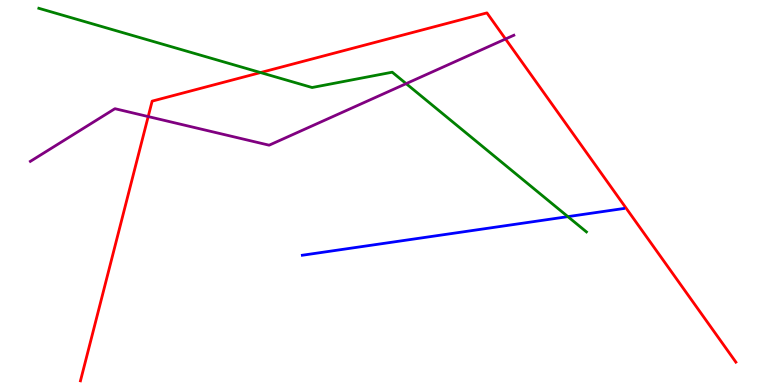[{'lines': ['blue', 'red'], 'intersections': []}, {'lines': ['green', 'red'], 'intersections': [{'x': 3.36, 'y': 8.12}]}, {'lines': ['purple', 'red'], 'intersections': [{'x': 1.91, 'y': 6.97}, {'x': 6.52, 'y': 8.99}]}, {'lines': ['blue', 'green'], 'intersections': [{'x': 7.33, 'y': 4.37}]}, {'lines': ['blue', 'purple'], 'intersections': []}, {'lines': ['green', 'purple'], 'intersections': [{'x': 5.24, 'y': 7.83}]}]